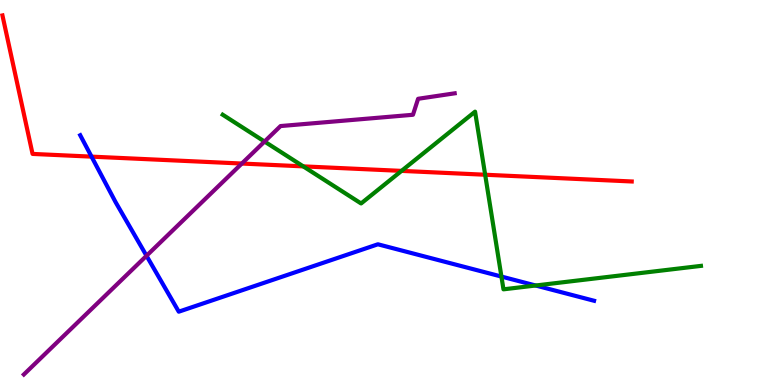[{'lines': ['blue', 'red'], 'intersections': [{'x': 1.18, 'y': 5.93}]}, {'lines': ['green', 'red'], 'intersections': [{'x': 3.91, 'y': 5.68}, {'x': 5.18, 'y': 5.56}, {'x': 6.26, 'y': 5.46}]}, {'lines': ['purple', 'red'], 'intersections': [{'x': 3.12, 'y': 5.75}]}, {'lines': ['blue', 'green'], 'intersections': [{'x': 6.47, 'y': 2.82}, {'x': 6.91, 'y': 2.58}]}, {'lines': ['blue', 'purple'], 'intersections': [{'x': 1.89, 'y': 3.36}]}, {'lines': ['green', 'purple'], 'intersections': [{'x': 3.41, 'y': 6.32}]}]